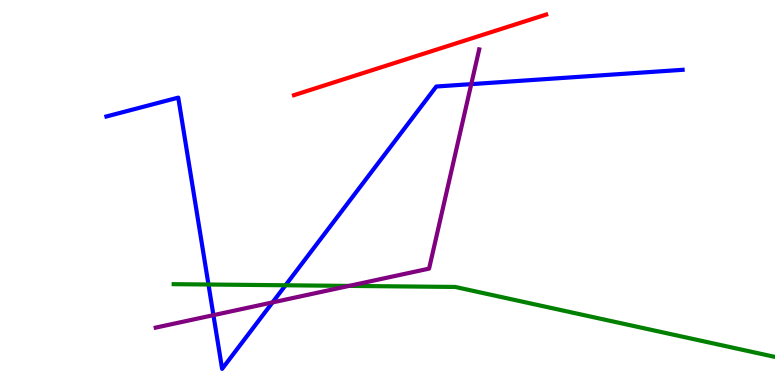[{'lines': ['blue', 'red'], 'intersections': []}, {'lines': ['green', 'red'], 'intersections': []}, {'lines': ['purple', 'red'], 'intersections': []}, {'lines': ['blue', 'green'], 'intersections': [{'x': 2.69, 'y': 2.61}, {'x': 3.68, 'y': 2.59}]}, {'lines': ['blue', 'purple'], 'intersections': [{'x': 2.75, 'y': 1.81}, {'x': 3.52, 'y': 2.15}, {'x': 6.08, 'y': 7.81}]}, {'lines': ['green', 'purple'], 'intersections': [{'x': 4.5, 'y': 2.57}]}]